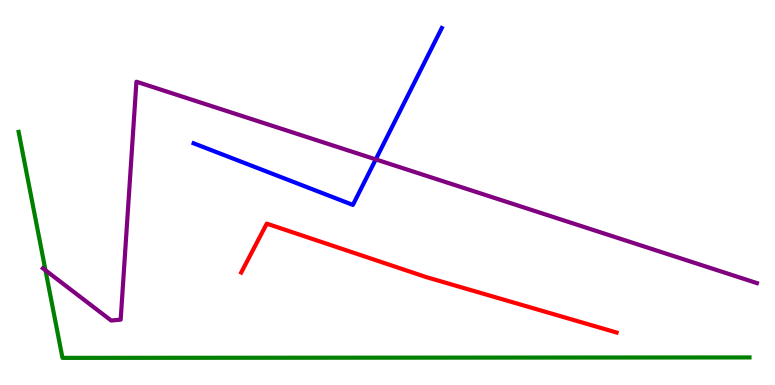[{'lines': ['blue', 'red'], 'intersections': []}, {'lines': ['green', 'red'], 'intersections': []}, {'lines': ['purple', 'red'], 'intersections': []}, {'lines': ['blue', 'green'], 'intersections': []}, {'lines': ['blue', 'purple'], 'intersections': [{'x': 4.85, 'y': 5.86}]}, {'lines': ['green', 'purple'], 'intersections': [{'x': 0.587, 'y': 2.98}]}]